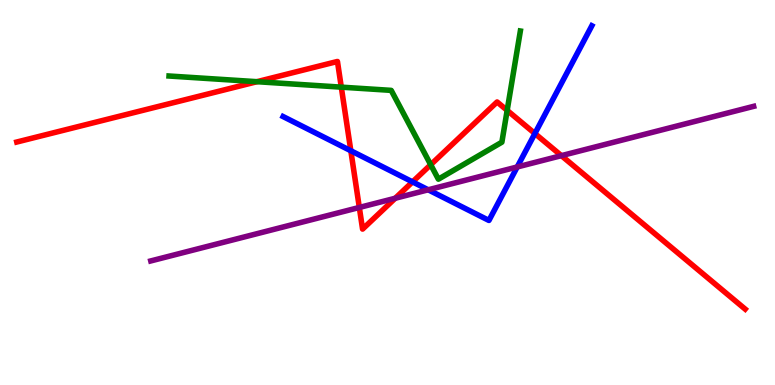[{'lines': ['blue', 'red'], 'intersections': [{'x': 4.53, 'y': 6.08}, {'x': 5.32, 'y': 5.28}, {'x': 6.9, 'y': 6.53}]}, {'lines': ['green', 'red'], 'intersections': [{'x': 3.32, 'y': 7.88}, {'x': 4.4, 'y': 7.74}, {'x': 5.56, 'y': 5.72}, {'x': 6.54, 'y': 7.13}]}, {'lines': ['purple', 'red'], 'intersections': [{'x': 4.64, 'y': 4.61}, {'x': 5.1, 'y': 4.85}, {'x': 7.24, 'y': 5.96}]}, {'lines': ['blue', 'green'], 'intersections': []}, {'lines': ['blue', 'purple'], 'intersections': [{'x': 5.53, 'y': 5.07}, {'x': 6.67, 'y': 5.66}]}, {'lines': ['green', 'purple'], 'intersections': []}]